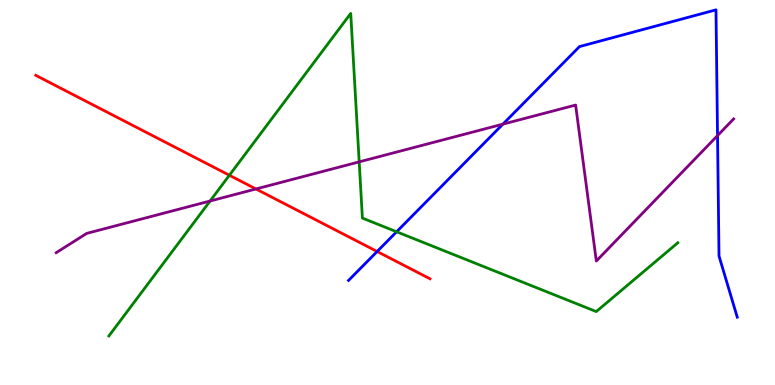[{'lines': ['blue', 'red'], 'intersections': [{'x': 4.87, 'y': 3.47}]}, {'lines': ['green', 'red'], 'intersections': [{'x': 2.96, 'y': 5.45}]}, {'lines': ['purple', 'red'], 'intersections': [{'x': 3.3, 'y': 5.09}]}, {'lines': ['blue', 'green'], 'intersections': [{'x': 5.12, 'y': 3.98}]}, {'lines': ['blue', 'purple'], 'intersections': [{'x': 6.49, 'y': 6.78}, {'x': 9.26, 'y': 6.48}]}, {'lines': ['green', 'purple'], 'intersections': [{'x': 2.71, 'y': 4.78}, {'x': 4.63, 'y': 5.8}]}]